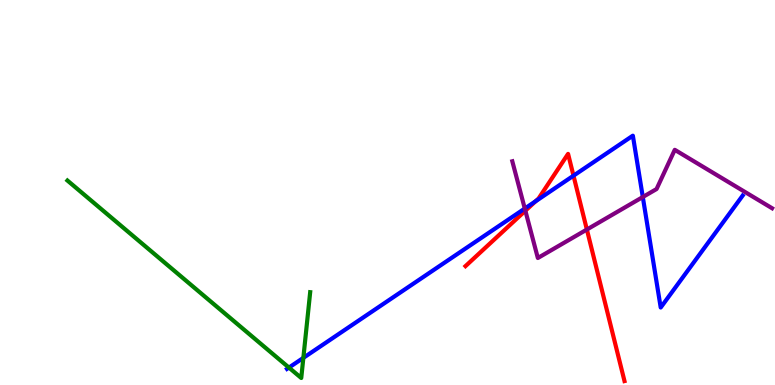[{'lines': ['blue', 'red'], 'intersections': [{'x': 6.91, 'y': 4.77}, {'x': 7.4, 'y': 5.44}]}, {'lines': ['green', 'red'], 'intersections': []}, {'lines': ['purple', 'red'], 'intersections': [{'x': 6.78, 'y': 4.53}, {'x': 7.57, 'y': 4.04}]}, {'lines': ['blue', 'green'], 'intersections': [{'x': 3.73, 'y': 0.452}, {'x': 3.91, 'y': 0.705}]}, {'lines': ['blue', 'purple'], 'intersections': [{'x': 6.77, 'y': 4.58}, {'x': 8.29, 'y': 4.88}]}, {'lines': ['green', 'purple'], 'intersections': []}]